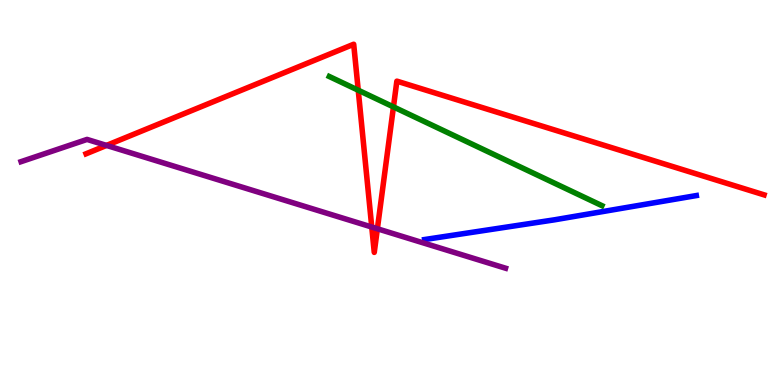[{'lines': ['blue', 'red'], 'intersections': []}, {'lines': ['green', 'red'], 'intersections': [{'x': 4.62, 'y': 7.66}, {'x': 5.08, 'y': 7.22}]}, {'lines': ['purple', 'red'], 'intersections': [{'x': 1.37, 'y': 6.22}, {'x': 4.8, 'y': 4.1}, {'x': 4.87, 'y': 4.06}]}, {'lines': ['blue', 'green'], 'intersections': []}, {'lines': ['blue', 'purple'], 'intersections': []}, {'lines': ['green', 'purple'], 'intersections': []}]